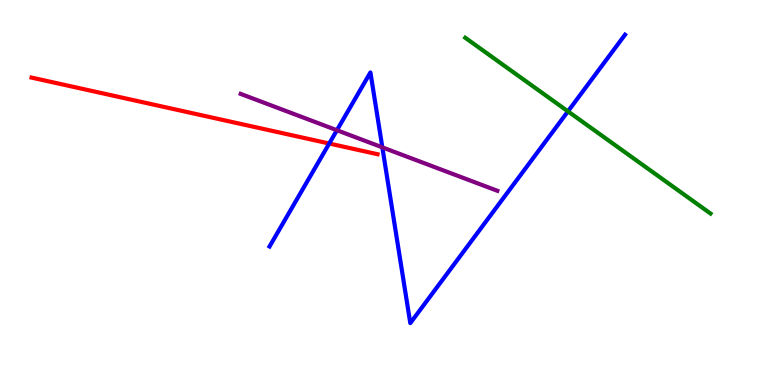[{'lines': ['blue', 'red'], 'intersections': [{'x': 4.25, 'y': 6.27}]}, {'lines': ['green', 'red'], 'intersections': []}, {'lines': ['purple', 'red'], 'intersections': []}, {'lines': ['blue', 'green'], 'intersections': [{'x': 7.33, 'y': 7.11}]}, {'lines': ['blue', 'purple'], 'intersections': [{'x': 4.35, 'y': 6.62}, {'x': 4.93, 'y': 6.17}]}, {'lines': ['green', 'purple'], 'intersections': []}]